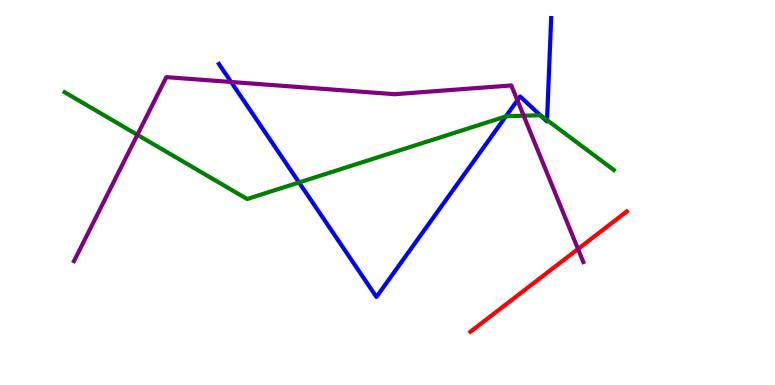[{'lines': ['blue', 'red'], 'intersections': []}, {'lines': ['green', 'red'], 'intersections': []}, {'lines': ['purple', 'red'], 'intersections': [{'x': 7.46, 'y': 3.53}]}, {'lines': ['blue', 'green'], 'intersections': [{'x': 3.86, 'y': 5.26}, {'x': 6.53, 'y': 6.98}, {'x': 6.97, 'y': 7.01}, {'x': 7.06, 'y': 6.88}]}, {'lines': ['blue', 'purple'], 'intersections': [{'x': 2.98, 'y': 7.87}, {'x': 6.68, 'y': 7.39}]}, {'lines': ['green', 'purple'], 'intersections': [{'x': 1.77, 'y': 6.5}, {'x': 6.76, 'y': 6.99}]}]